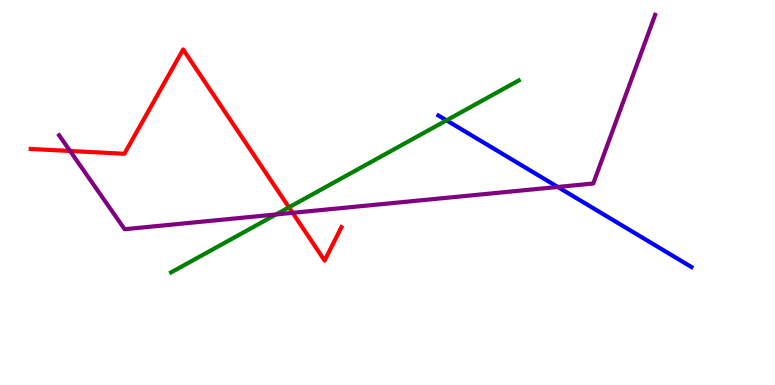[{'lines': ['blue', 'red'], 'intersections': []}, {'lines': ['green', 'red'], 'intersections': [{'x': 3.73, 'y': 4.61}]}, {'lines': ['purple', 'red'], 'intersections': [{'x': 0.904, 'y': 6.08}, {'x': 3.78, 'y': 4.47}]}, {'lines': ['blue', 'green'], 'intersections': [{'x': 5.76, 'y': 6.87}]}, {'lines': ['blue', 'purple'], 'intersections': [{'x': 7.2, 'y': 5.14}]}, {'lines': ['green', 'purple'], 'intersections': [{'x': 3.56, 'y': 4.43}]}]